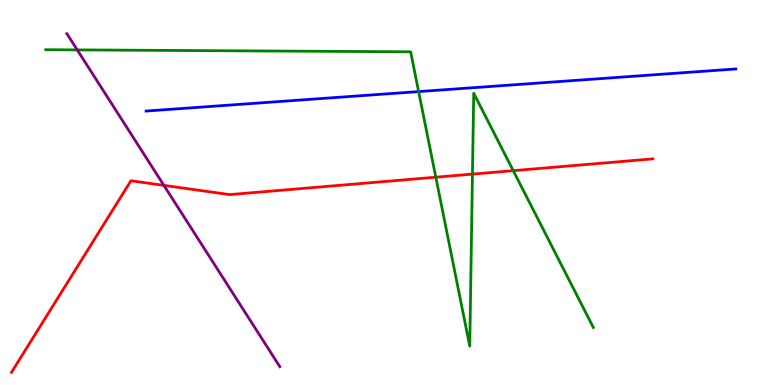[{'lines': ['blue', 'red'], 'intersections': []}, {'lines': ['green', 'red'], 'intersections': [{'x': 5.62, 'y': 5.4}, {'x': 6.1, 'y': 5.48}, {'x': 6.62, 'y': 5.57}]}, {'lines': ['purple', 'red'], 'intersections': [{'x': 2.11, 'y': 5.19}]}, {'lines': ['blue', 'green'], 'intersections': [{'x': 5.4, 'y': 7.62}]}, {'lines': ['blue', 'purple'], 'intersections': []}, {'lines': ['green', 'purple'], 'intersections': [{'x': 0.997, 'y': 8.7}]}]